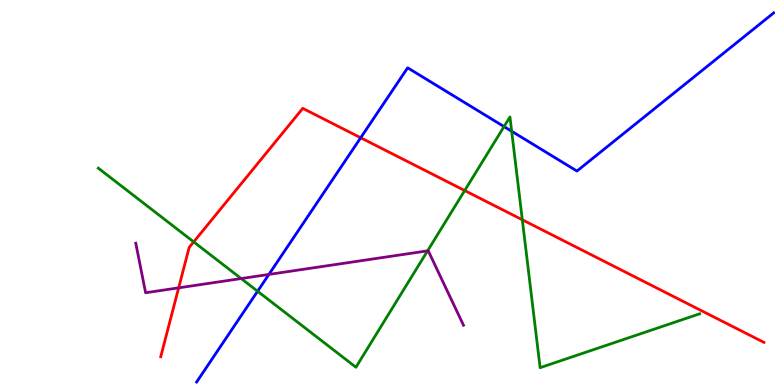[{'lines': ['blue', 'red'], 'intersections': [{'x': 4.65, 'y': 6.42}]}, {'lines': ['green', 'red'], 'intersections': [{'x': 2.5, 'y': 3.72}, {'x': 6.0, 'y': 5.05}, {'x': 6.74, 'y': 4.29}]}, {'lines': ['purple', 'red'], 'intersections': [{'x': 2.31, 'y': 2.52}]}, {'lines': ['blue', 'green'], 'intersections': [{'x': 3.32, 'y': 2.43}, {'x': 6.5, 'y': 6.71}, {'x': 6.6, 'y': 6.59}]}, {'lines': ['blue', 'purple'], 'intersections': [{'x': 3.47, 'y': 2.87}]}, {'lines': ['green', 'purple'], 'intersections': [{'x': 3.11, 'y': 2.76}, {'x': 5.52, 'y': 3.48}]}]